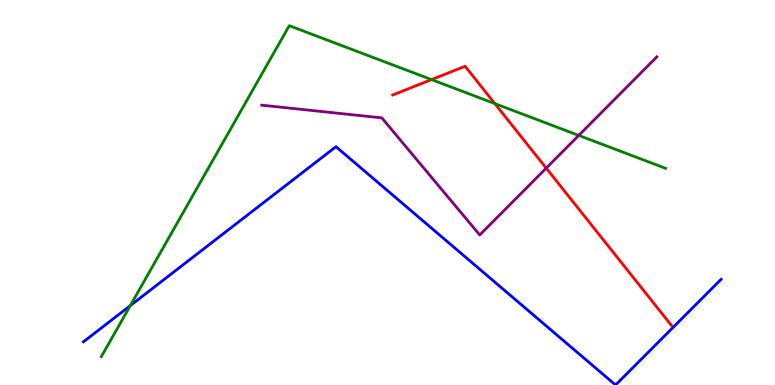[{'lines': ['blue', 'red'], 'intersections': []}, {'lines': ['green', 'red'], 'intersections': [{'x': 5.57, 'y': 7.93}, {'x': 6.39, 'y': 7.31}]}, {'lines': ['purple', 'red'], 'intersections': [{'x': 7.05, 'y': 5.63}]}, {'lines': ['blue', 'green'], 'intersections': [{'x': 1.68, 'y': 2.06}]}, {'lines': ['blue', 'purple'], 'intersections': []}, {'lines': ['green', 'purple'], 'intersections': [{'x': 7.47, 'y': 6.48}]}]